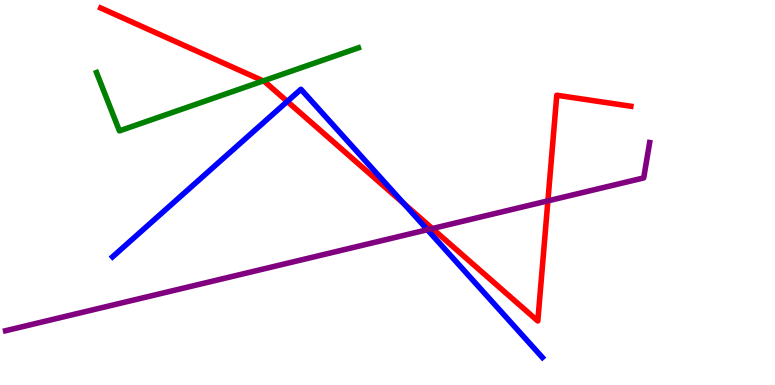[{'lines': ['blue', 'red'], 'intersections': [{'x': 3.71, 'y': 7.37}, {'x': 5.21, 'y': 4.71}]}, {'lines': ['green', 'red'], 'intersections': [{'x': 3.4, 'y': 7.9}]}, {'lines': ['purple', 'red'], 'intersections': [{'x': 5.58, 'y': 4.06}, {'x': 7.07, 'y': 4.78}]}, {'lines': ['blue', 'green'], 'intersections': []}, {'lines': ['blue', 'purple'], 'intersections': [{'x': 5.51, 'y': 4.03}]}, {'lines': ['green', 'purple'], 'intersections': []}]